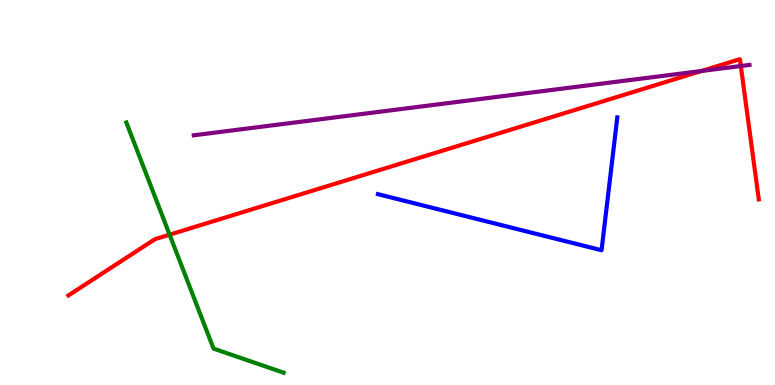[{'lines': ['blue', 'red'], 'intersections': []}, {'lines': ['green', 'red'], 'intersections': [{'x': 2.19, 'y': 3.9}]}, {'lines': ['purple', 'red'], 'intersections': [{'x': 9.05, 'y': 8.16}, {'x': 9.56, 'y': 8.29}]}, {'lines': ['blue', 'green'], 'intersections': []}, {'lines': ['blue', 'purple'], 'intersections': []}, {'lines': ['green', 'purple'], 'intersections': []}]